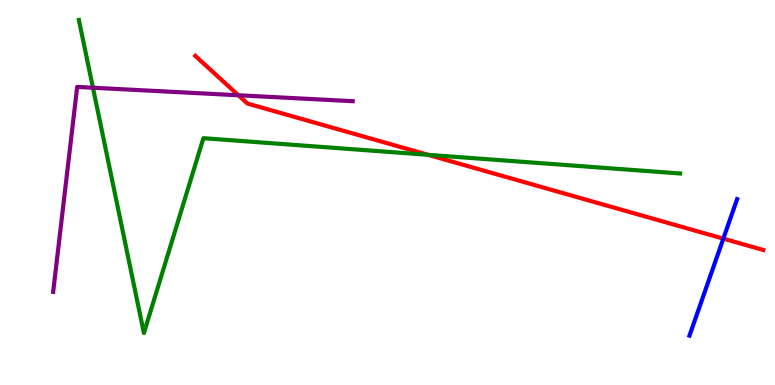[{'lines': ['blue', 'red'], 'intersections': [{'x': 9.33, 'y': 3.8}]}, {'lines': ['green', 'red'], 'intersections': [{'x': 5.52, 'y': 5.98}]}, {'lines': ['purple', 'red'], 'intersections': [{'x': 3.08, 'y': 7.53}]}, {'lines': ['blue', 'green'], 'intersections': []}, {'lines': ['blue', 'purple'], 'intersections': []}, {'lines': ['green', 'purple'], 'intersections': [{'x': 1.2, 'y': 7.72}]}]